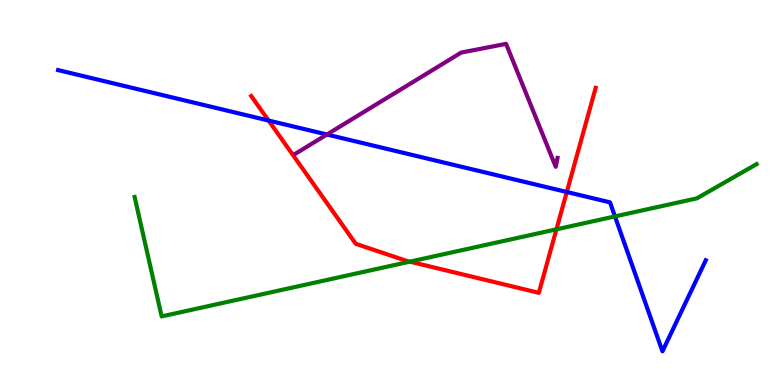[{'lines': ['blue', 'red'], 'intersections': [{'x': 3.47, 'y': 6.87}, {'x': 7.31, 'y': 5.01}]}, {'lines': ['green', 'red'], 'intersections': [{'x': 5.29, 'y': 3.2}, {'x': 7.18, 'y': 4.04}]}, {'lines': ['purple', 'red'], 'intersections': []}, {'lines': ['blue', 'green'], 'intersections': [{'x': 7.93, 'y': 4.38}]}, {'lines': ['blue', 'purple'], 'intersections': [{'x': 4.22, 'y': 6.51}]}, {'lines': ['green', 'purple'], 'intersections': []}]